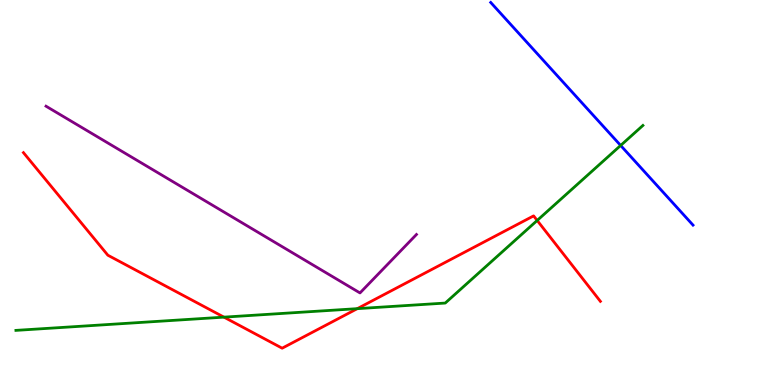[{'lines': ['blue', 'red'], 'intersections': []}, {'lines': ['green', 'red'], 'intersections': [{'x': 2.89, 'y': 1.76}, {'x': 4.61, 'y': 1.98}, {'x': 6.93, 'y': 4.27}]}, {'lines': ['purple', 'red'], 'intersections': []}, {'lines': ['blue', 'green'], 'intersections': [{'x': 8.01, 'y': 6.22}]}, {'lines': ['blue', 'purple'], 'intersections': []}, {'lines': ['green', 'purple'], 'intersections': []}]